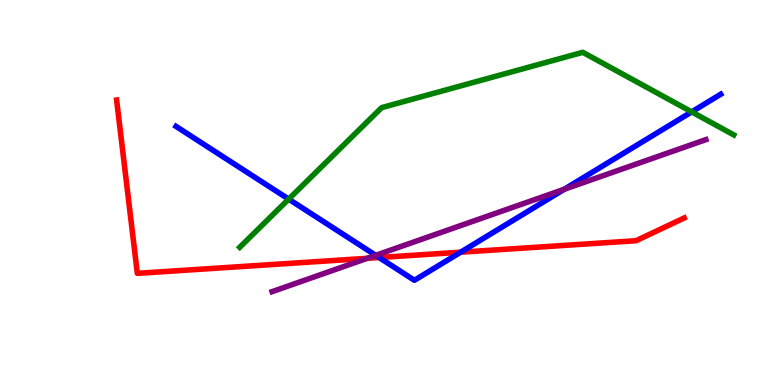[{'lines': ['blue', 'red'], 'intersections': [{'x': 4.89, 'y': 3.31}, {'x': 5.94, 'y': 3.45}]}, {'lines': ['green', 'red'], 'intersections': []}, {'lines': ['purple', 'red'], 'intersections': [{'x': 4.74, 'y': 3.29}]}, {'lines': ['blue', 'green'], 'intersections': [{'x': 3.72, 'y': 4.83}, {'x': 8.92, 'y': 7.09}]}, {'lines': ['blue', 'purple'], 'intersections': [{'x': 4.85, 'y': 3.37}, {'x': 7.28, 'y': 5.08}]}, {'lines': ['green', 'purple'], 'intersections': []}]